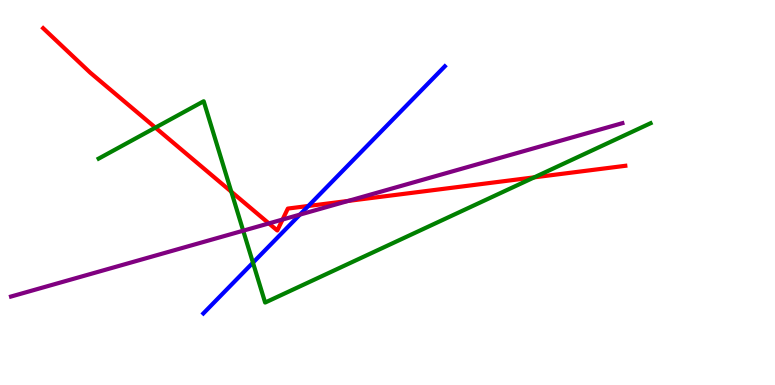[{'lines': ['blue', 'red'], 'intersections': [{'x': 3.98, 'y': 4.65}]}, {'lines': ['green', 'red'], 'intersections': [{'x': 2.0, 'y': 6.68}, {'x': 2.98, 'y': 5.02}, {'x': 6.89, 'y': 5.39}]}, {'lines': ['purple', 'red'], 'intersections': [{'x': 3.47, 'y': 4.2}, {'x': 3.65, 'y': 4.3}, {'x': 4.49, 'y': 4.78}]}, {'lines': ['blue', 'green'], 'intersections': [{'x': 3.26, 'y': 3.18}]}, {'lines': ['blue', 'purple'], 'intersections': [{'x': 3.87, 'y': 4.43}]}, {'lines': ['green', 'purple'], 'intersections': [{'x': 3.14, 'y': 4.01}]}]